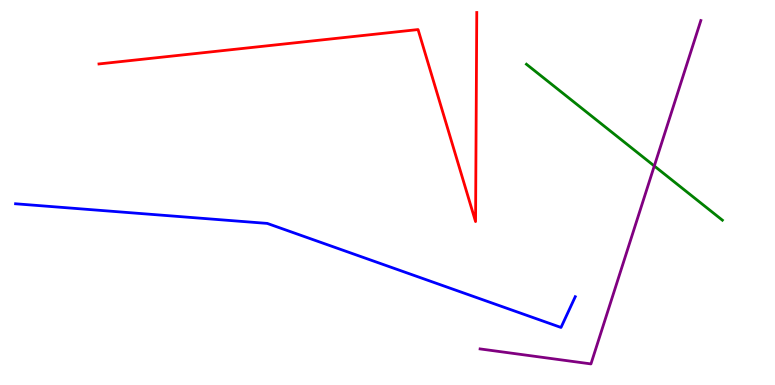[{'lines': ['blue', 'red'], 'intersections': []}, {'lines': ['green', 'red'], 'intersections': []}, {'lines': ['purple', 'red'], 'intersections': []}, {'lines': ['blue', 'green'], 'intersections': []}, {'lines': ['blue', 'purple'], 'intersections': []}, {'lines': ['green', 'purple'], 'intersections': [{'x': 8.44, 'y': 5.69}]}]